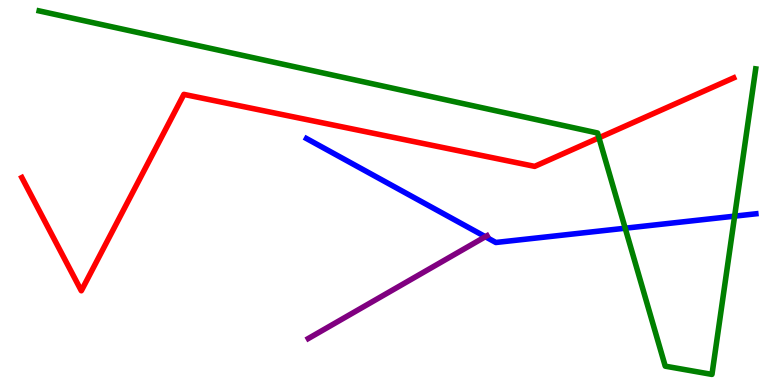[{'lines': ['blue', 'red'], 'intersections': []}, {'lines': ['green', 'red'], 'intersections': [{'x': 7.73, 'y': 6.42}]}, {'lines': ['purple', 'red'], 'intersections': []}, {'lines': ['blue', 'green'], 'intersections': [{'x': 8.07, 'y': 4.07}, {'x': 9.48, 'y': 4.39}]}, {'lines': ['blue', 'purple'], 'intersections': [{'x': 6.26, 'y': 3.85}]}, {'lines': ['green', 'purple'], 'intersections': []}]